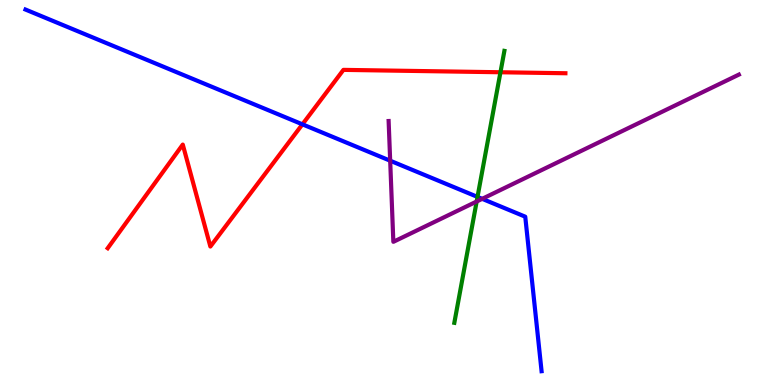[{'lines': ['blue', 'red'], 'intersections': [{'x': 3.9, 'y': 6.77}]}, {'lines': ['green', 'red'], 'intersections': [{'x': 6.46, 'y': 8.12}]}, {'lines': ['purple', 'red'], 'intersections': []}, {'lines': ['blue', 'green'], 'intersections': [{'x': 6.16, 'y': 4.89}]}, {'lines': ['blue', 'purple'], 'intersections': [{'x': 5.03, 'y': 5.83}, {'x': 6.22, 'y': 4.84}]}, {'lines': ['green', 'purple'], 'intersections': [{'x': 6.15, 'y': 4.77}]}]